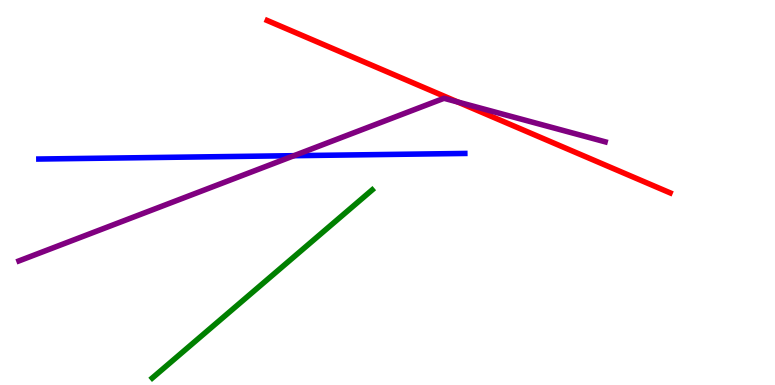[{'lines': ['blue', 'red'], 'intersections': []}, {'lines': ['green', 'red'], 'intersections': []}, {'lines': ['purple', 'red'], 'intersections': [{'x': 5.91, 'y': 7.35}]}, {'lines': ['blue', 'green'], 'intersections': []}, {'lines': ['blue', 'purple'], 'intersections': [{'x': 3.79, 'y': 5.96}]}, {'lines': ['green', 'purple'], 'intersections': []}]